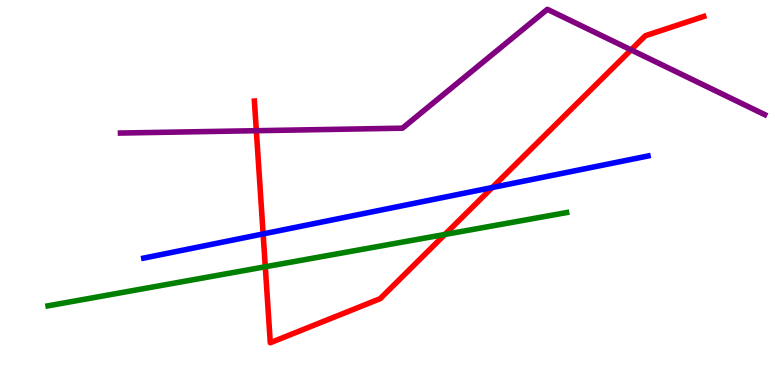[{'lines': ['blue', 'red'], 'intersections': [{'x': 3.4, 'y': 3.92}, {'x': 6.35, 'y': 5.13}]}, {'lines': ['green', 'red'], 'intersections': [{'x': 3.42, 'y': 3.07}, {'x': 5.74, 'y': 3.91}]}, {'lines': ['purple', 'red'], 'intersections': [{'x': 3.31, 'y': 6.61}, {'x': 8.14, 'y': 8.7}]}, {'lines': ['blue', 'green'], 'intersections': []}, {'lines': ['blue', 'purple'], 'intersections': []}, {'lines': ['green', 'purple'], 'intersections': []}]